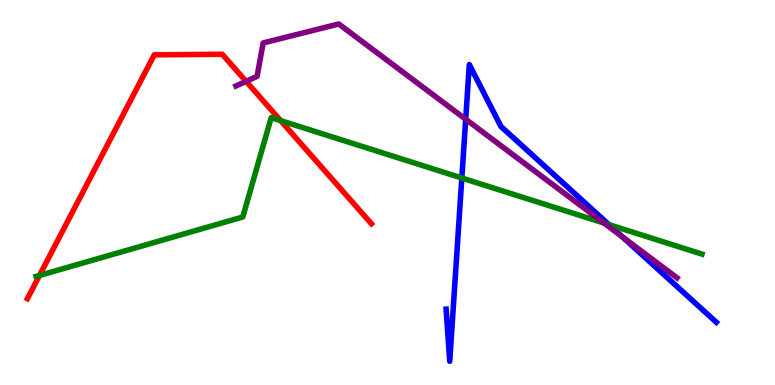[{'lines': ['blue', 'red'], 'intersections': []}, {'lines': ['green', 'red'], 'intersections': [{'x': 0.509, 'y': 2.85}, {'x': 3.62, 'y': 6.87}]}, {'lines': ['purple', 'red'], 'intersections': [{'x': 3.18, 'y': 7.89}]}, {'lines': ['blue', 'green'], 'intersections': [{'x': 5.96, 'y': 5.38}, {'x': 7.86, 'y': 4.17}]}, {'lines': ['blue', 'purple'], 'intersections': [{'x': 6.01, 'y': 6.9}, {'x': 8.03, 'y': 3.85}]}, {'lines': ['green', 'purple'], 'intersections': [{'x': 7.79, 'y': 4.21}]}]